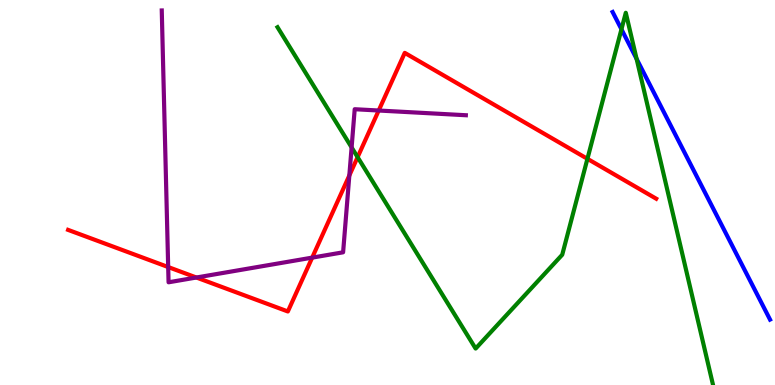[{'lines': ['blue', 'red'], 'intersections': []}, {'lines': ['green', 'red'], 'intersections': [{'x': 4.61, 'y': 5.92}, {'x': 7.58, 'y': 5.87}]}, {'lines': ['purple', 'red'], 'intersections': [{'x': 2.17, 'y': 3.06}, {'x': 2.53, 'y': 2.79}, {'x': 4.03, 'y': 3.31}, {'x': 4.51, 'y': 5.44}, {'x': 4.89, 'y': 7.13}]}, {'lines': ['blue', 'green'], 'intersections': [{'x': 8.02, 'y': 9.24}, {'x': 8.21, 'y': 8.47}]}, {'lines': ['blue', 'purple'], 'intersections': []}, {'lines': ['green', 'purple'], 'intersections': [{'x': 4.54, 'y': 6.17}]}]